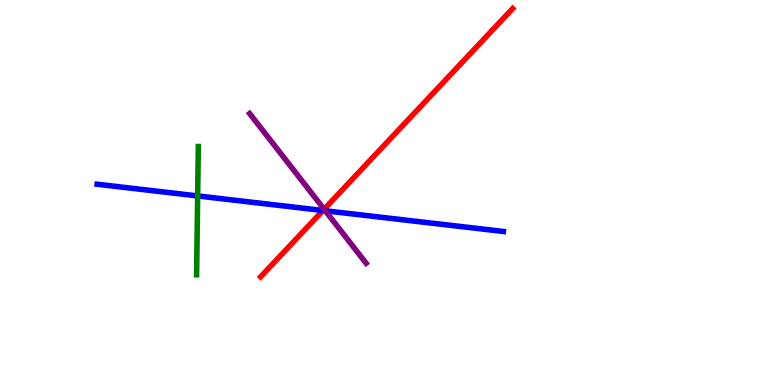[{'lines': ['blue', 'red'], 'intersections': [{'x': 4.17, 'y': 4.53}]}, {'lines': ['green', 'red'], 'intersections': []}, {'lines': ['purple', 'red'], 'intersections': [{'x': 4.18, 'y': 4.56}]}, {'lines': ['blue', 'green'], 'intersections': [{'x': 2.55, 'y': 4.91}]}, {'lines': ['blue', 'purple'], 'intersections': [{'x': 4.2, 'y': 4.53}]}, {'lines': ['green', 'purple'], 'intersections': []}]